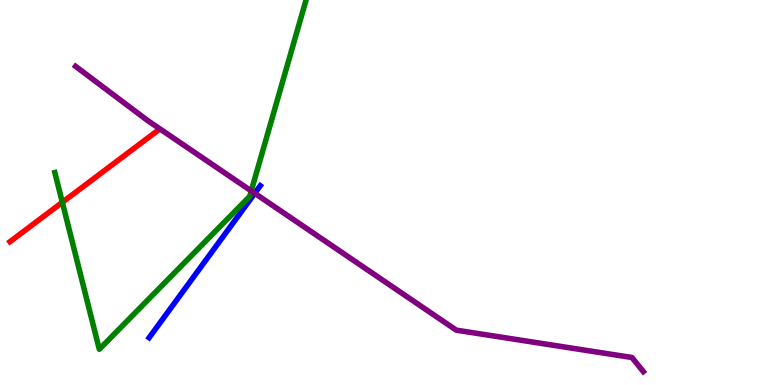[{'lines': ['blue', 'red'], 'intersections': []}, {'lines': ['green', 'red'], 'intersections': [{'x': 0.804, 'y': 4.75}]}, {'lines': ['purple', 'red'], 'intersections': []}, {'lines': ['blue', 'green'], 'intersections': []}, {'lines': ['blue', 'purple'], 'intersections': [{'x': 3.29, 'y': 4.98}]}, {'lines': ['green', 'purple'], 'intersections': [{'x': 3.24, 'y': 5.04}]}]